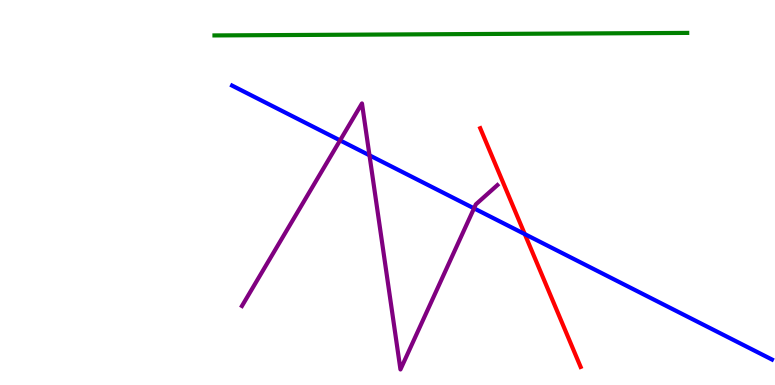[{'lines': ['blue', 'red'], 'intersections': [{'x': 6.77, 'y': 3.92}]}, {'lines': ['green', 'red'], 'intersections': []}, {'lines': ['purple', 'red'], 'intersections': []}, {'lines': ['blue', 'green'], 'intersections': []}, {'lines': ['blue', 'purple'], 'intersections': [{'x': 4.39, 'y': 6.35}, {'x': 4.77, 'y': 5.97}, {'x': 6.12, 'y': 4.59}]}, {'lines': ['green', 'purple'], 'intersections': []}]